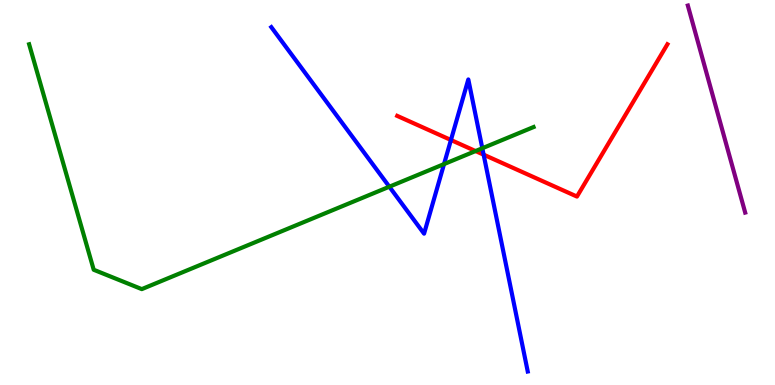[{'lines': ['blue', 'red'], 'intersections': [{'x': 5.82, 'y': 6.36}, {'x': 6.24, 'y': 5.98}]}, {'lines': ['green', 'red'], 'intersections': [{'x': 6.14, 'y': 6.08}]}, {'lines': ['purple', 'red'], 'intersections': []}, {'lines': ['blue', 'green'], 'intersections': [{'x': 5.02, 'y': 5.15}, {'x': 5.73, 'y': 5.74}, {'x': 6.22, 'y': 6.15}]}, {'lines': ['blue', 'purple'], 'intersections': []}, {'lines': ['green', 'purple'], 'intersections': []}]